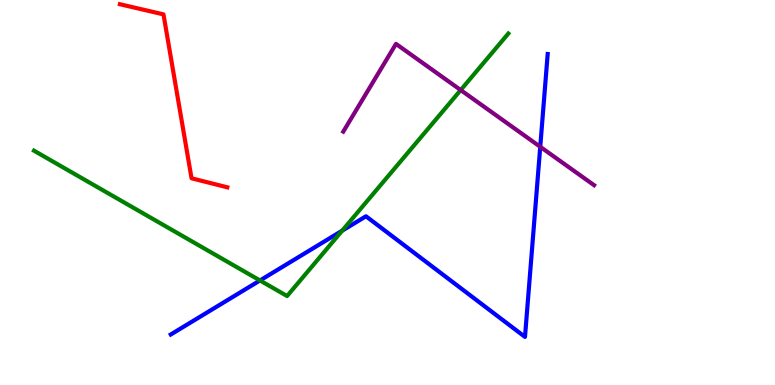[{'lines': ['blue', 'red'], 'intersections': []}, {'lines': ['green', 'red'], 'intersections': []}, {'lines': ['purple', 'red'], 'intersections': []}, {'lines': ['blue', 'green'], 'intersections': [{'x': 3.35, 'y': 2.72}, {'x': 4.42, 'y': 4.01}]}, {'lines': ['blue', 'purple'], 'intersections': [{'x': 6.97, 'y': 6.19}]}, {'lines': ['green', 'purple'], 'intersections': [{'x': 5.94, 'y': 7.66}]}]